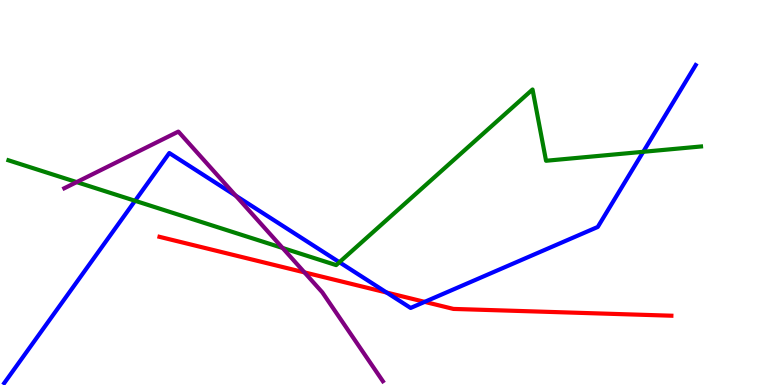[{'lines': ['blue', 'red'], 'intersections': [{'x': 4.99, 'y': 2.4}, {'x': 5.48, 'y': 2.16}]}, {'lines': ['green', 'red'], 'intersections': []}, {'lines': ['purple', 'red'], 'intersections': [{'x': 3.93, 'y': 2.93}]}, {'lines': ['blue', 'green'], 'intersections': [{'x': 1.74, 'y': 4.78}, {'x': 4.38, 'y': 3.19}, {'x': 8.3, 'y': 6.06}]}, {'lines': ['blue', 'purple'], 'intersections': [{'x': 3.04, 'y': 4.92}]}, {'lines': ['green', 'purple'], 'intersections': [{'x': 0.989, 'y': 5.27}, {'x': 3.65, 'y': 3.56}]}]